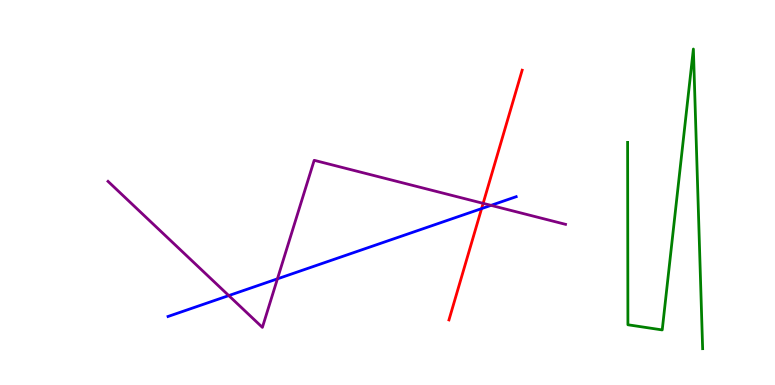[{'lines': ['blue', 'red'], 'intersections': [{'x': 6.21, 'y': 4.58}]}, {'lines': ['green', 'red'], 'intersections': []}, {'lines': ['purple', 'red'], 'intersections': [{'x': 6.23, 'y': 4.72}]}, {'lines': ['blue', 'green'], 'intersections': []}, {'lines': ['blue', 'purple'], 'intersections': [{'x': 2.95, 'y': 2.32}, {'x': 3.58, 'y': 2.76}, {'x': 6.34, 'y': 4.67}]}, {'lines': ['green', 'purple'], 'intersections': []}]